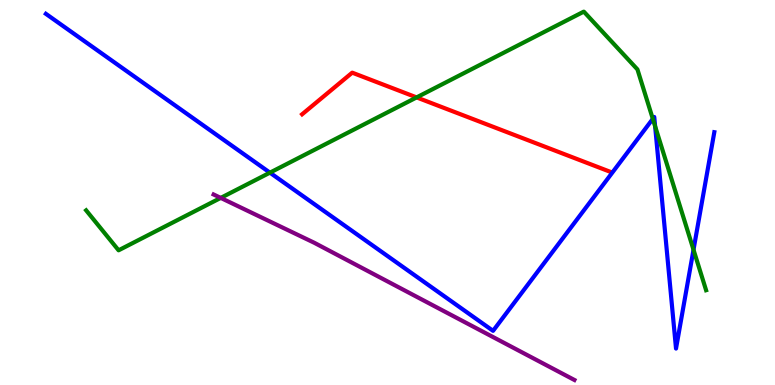[{'lines': ['blue', 'red'], 'intersections': []}, {'lines': ['green', 'red'], 'intersections': [{'x': 5.38, 'y': 7.47}]}, {'lines': ['purple', 'red'], 'intersections': []}, {'lines': ['blue', 'green'], 'intersections': [{'x': 3.48, 'y': 5.52}, {'x': 8.42, 'y': 6.91}, {'x': 8.45, 'y': 6.72}, {'x': 8.95, 'y': 3.51}]}, {'lines': ['blue', 'purple'], 'intersections': []}, {'lines': ['green', 'purple'], 'intersections': [{'x': 2.85, 'y': 4.86}]}]